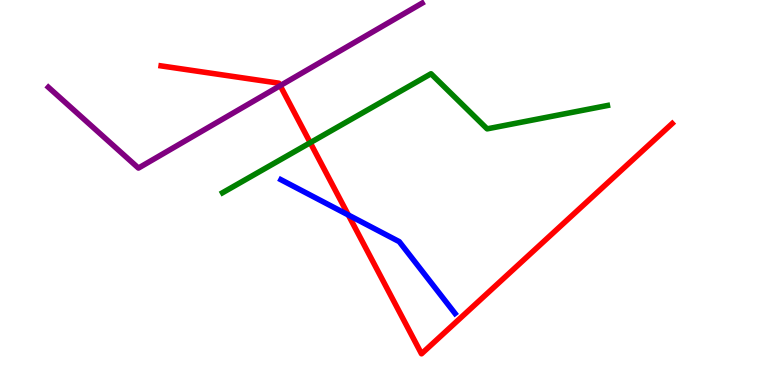[{'lines': ['blue', 'red'], 'intersections': [{'x': 4.49, 'y': 4.42}]}, {'lines': ['green', 'red'], 'intersections': [{'x': 4.0, 'y': 6.29}]}, {'lines': ['purple', 'red'], 'intersections': [{'x': 3.62, 'y': 7.78}]}, {'lines': ['blue', 'green'], 'intersections': []}, {'lines': ['blue', 'purple'], 'intersections': []}, {'lines': ['green', 'purple'], 'intersections': []}]